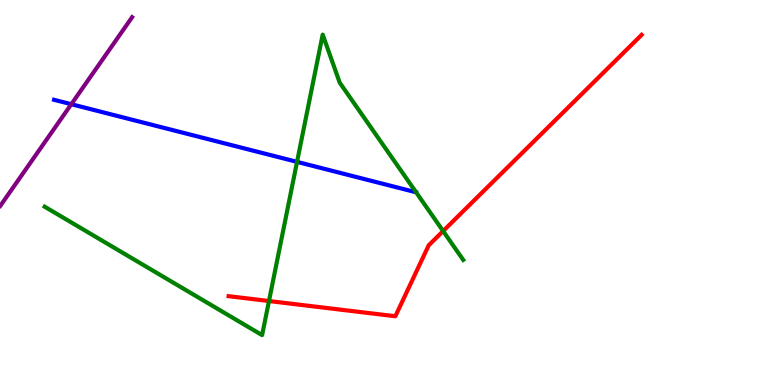[{'lines': ['blue', 'red'], 'intersections': []}, {'lines': ['green', 'red'], 'intersections': [{'x': 3.47, 'y': 2.18}, {'x': 5.72, 'y': 4.0}]}, {'lines': ['purple', 'red'], 'intersections': []}, {'lines': ['blue', 'green'], 'intersections': [{'x': 3.83, 'y': 5.8}]}, {'lines': ['blue', 'purple'], 'intersections': [{'x': 0.92, 'y': 7.29}]}, {'lines': ['green', 'purple'], 'intersections': []}]